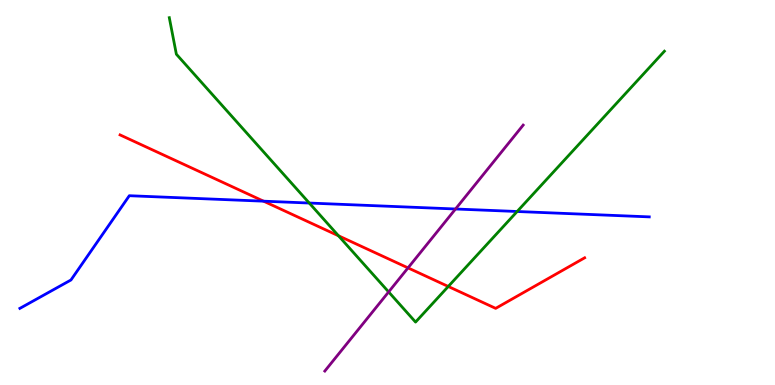[{'lines': ['blue', 'red'], 'intersections': [{'x': 3.4, 'y': 4.77}]}, {'lines': ['green', 'red'], 'intersections': [{'x': 4.37, 'y': 3.88}, {'x': 5.78, 'y': 2.56}]}, {'lines': ['purple', 'red'], 'intersections': [{'x': 5.26, 'y': 3.04}]}, {'lines': ['blue', 'green'], 'intersections': [{'x': 3.99, 'y': 4.73}, {'x': 6.67, 'y': 4.51}]}, {'lines': ['blue', 'purple'], 'intersections': [{'x': 5.88, 'y': 4.57}]}, {'lines': ['green', 'purple'], 'intersections': [{'x': 5.01, 'y': 2.42}]}]